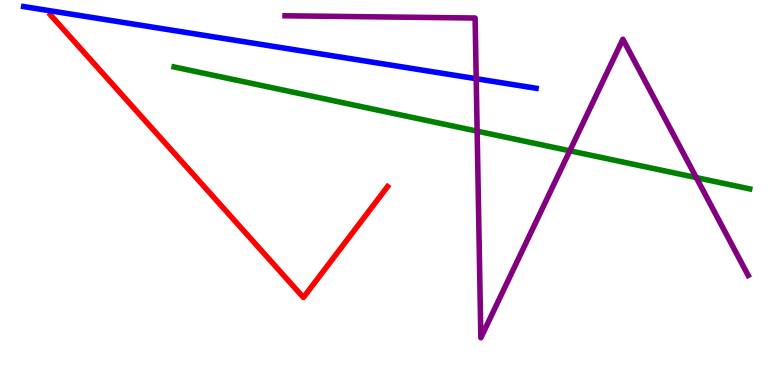[{'lines': ['blue', 'red'], 'intersections': []}, {'lines': ['green', 'red'], 'intersections': []}, {'lines': ['purple', 'red'], 'intersections': []}, {'lines': ['blue', 'green'], 'intersections': []}, {'lines': ['blue', 'purple'], 'intersections': [{'x': 6.14, 'y': 7.96}]}, {'lines': ['green', 'purple'], 'intersections': [{'x': 6.16, 'y': 6.59}, {'x': 7.35, 'y': 6.08}, {'x': 8.98, 'y': 5.39}]}]